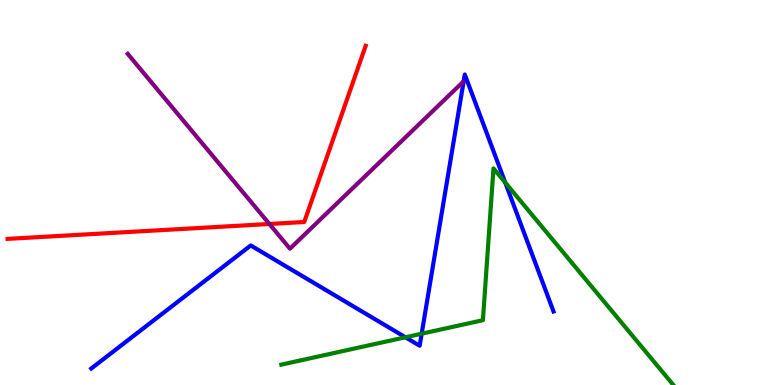[{'lines': ['blue', 'red'], 'intersections': []}, {'lines': ['green', 'red'], 'intersections': []}, {'lines': ['purple', 'red'], 'intersections': [{'x': 3.48, 'y': 4.18}]}, {'lines': ['blue', 'green'], 'intersections': [{'x': 5.23, 'y': 1.24}, {'x': 5.44, 'y': 1.33}, {'x': 6.52, 'y': 5.26}]}, {'lines': ['blue', 'purple'], 'intersections': []}, {'lines': ['green', 'purple'], 'intersections': []}]